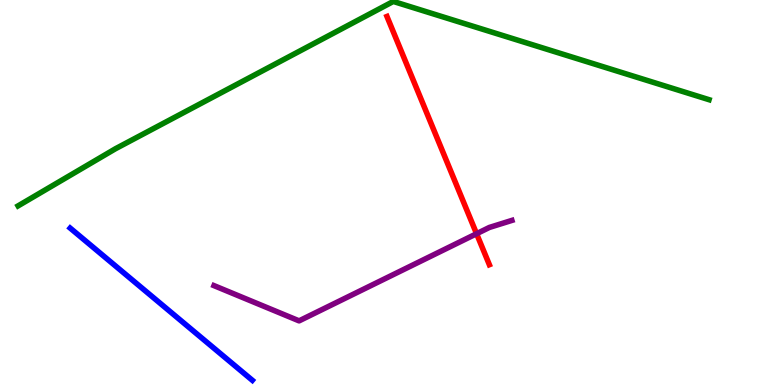[{'lines': ['blue', 'red'], 'intersections': []}, {'lines': ['green', 'red'], 'intersections': []}, {'lines': ['purple', 'red'], 'intersections': [{'x': 6.15, 'y': 3.93}]}, {'lines': ['blue', 'green'], 'intersections': []}, {'lines': ['blue', 'purple'], 'intersections': []}, {'lines': ['green', 'purple'], 'intersections': []}]